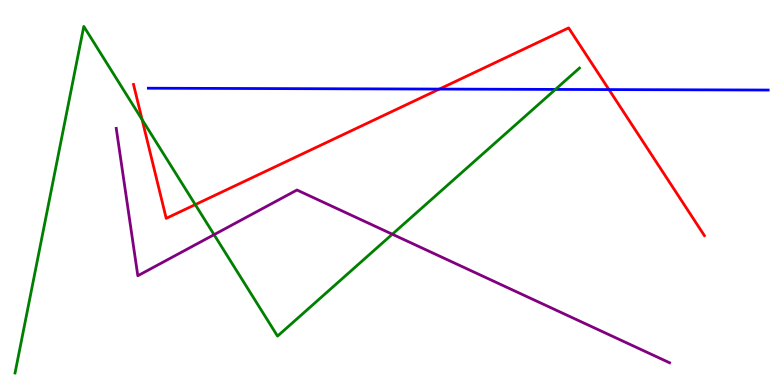[{'lines': ['blue', 'red'], 'intersections': [{'x': 5.67, 'y': 7.69}, {'x': 7.86, 'y': 7.67}]}, {'lines': ['green', 'red'], 'intersections': [{'x': 1.83, 'y': 6.89}, {'x': 2.52, 'y': 4.69}]}, {'lines': ['purple', 'red'], 'intersections': []}, {'lines': ['blue', 'green'], 'intersections': [{'x': 7.17, 'y': 7.68}]}, {'lines': ['blue', 'purple'], 'intersections': []}, {'lines': ['green', 'purple'], 'intersections': [{'x': 2.76, 'y': 3.9}, {'x': 5.06, 'y': 3.92}]}]